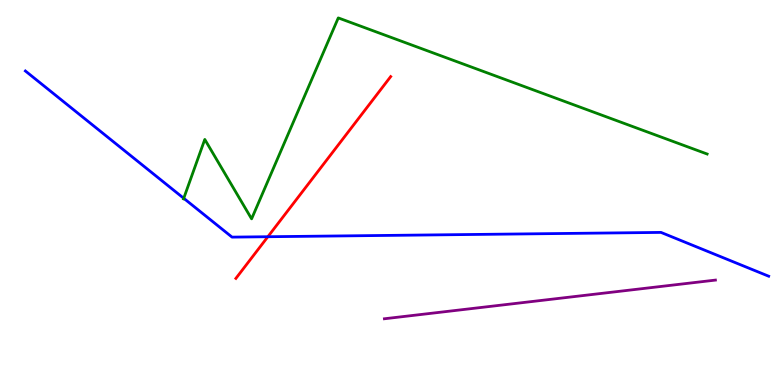[{'lines': ['blue', 'red'], 'intersections': [{'x': 3.46, 'y': 3.85}]}, {'lines': ['green', 'red'], 'intersections': []}, {'lines': ['purple', 'red'], 'intersections': []}, {'lines': ['blue', 'green'], 'intersections': [{'x': 2.37, 'y': 4.85}]}, {'lines': ['blue', 'purple'], 'intersections': []}, {'lines': ['green', 'purple'], 'intersections': []}]